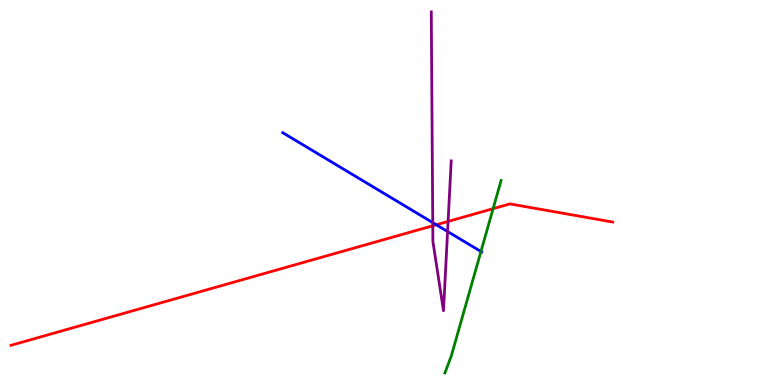[{'lines': ['blue', 'red'], 'intersections': [{'x': 5.63, 'y': 4.16}]}, {'lines': ['green', 'red'], 'intersections': [{'x': 6.36, 'y': 4.58}]}, {'lines': ['purple', 'red'], 'intersections': [{'x': 5.58, 'y': 4.14}, {'x': 5.78, 'y': 4.25}]}, {'lines': ['blue', 'green'], 'intersections': [{'x': 6.21, 'y': 3.47}]}, {'lines': ['blue', 'purple'], 'intersections': [{'x': 5.58, 'y': 4.22}, {'x': 5.78, 'y': 3.99}]}, {'lines': ['green', 'purple'], 'intersections': []}]